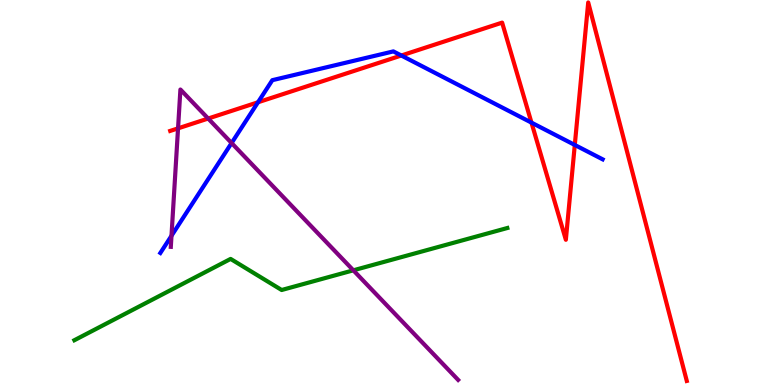[{'lines': ['blue', 'red'], 'intersections': [{'x': 3.33, 'y': 7.34}, {'x': 5.18, 'y': 8.56}, {'x': 6.86, 'y': 6.81}, {'x': 7.42, 'y': 6.23}]}, {'lines': ['green', 'red'], 'intersections': []}, {'lines': ['purple', 'red'], 'intersections': [{'x': 2.3, 'y': 6.67}, {'x': 2.69, 'y': 6.92}]}, {'lines': ['blue', 'green'], 'intersections': []}, {'lines': ['blue', 'purple'], 'intersections': [{'x': 2.21, 'y': 3.88}, {'x': 2.99, 'y': 6.28}]}, {'lines': ['green', 'purple'], 'intersections': [{'x': 4.56, 'y': 2.98}]}]